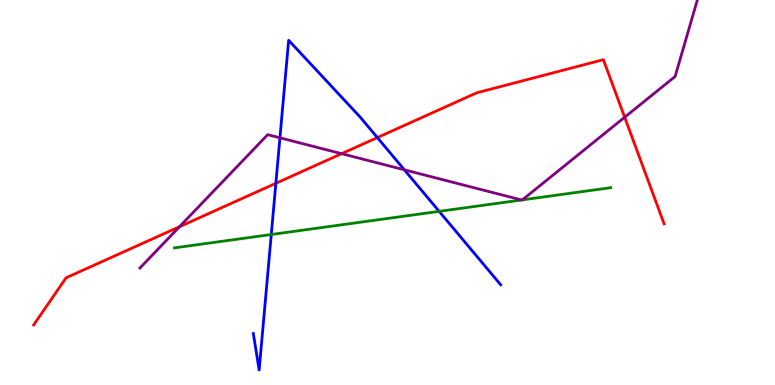[{'lines': ['blue', 'red'], 'intersections': [{'x': 3.56, 'y': 5.24}, {'x': 4.87, 'y': 6.43}]}, {'lines': ['green', 'red'], 'intersections': []}, {'lines': ['purple', 'red'], 'intersections': [{'x': 2.32, 'y': 4.11}, {'x': 4.41, 'y': 6.01}, {'x': 8.06, 'y': 6.95}]}, {'lines': ['blue', 'green'], 'intersections': [{'x': 3.5, 'y': 3.91}, {'x': 5.67, 'y': 4.51}]}, {'lines': ['blue', 'purple'], 'intersections': [{'x': 3.61, 'y': 6.42}, {'x': 5.22, 'y': 5.59}]}, {'lines': ['green', 'purple'], 'intersections': [{'x': 6.73, 'y': 4.81}, {'x': 6.74, 'y': 4.81}]}]